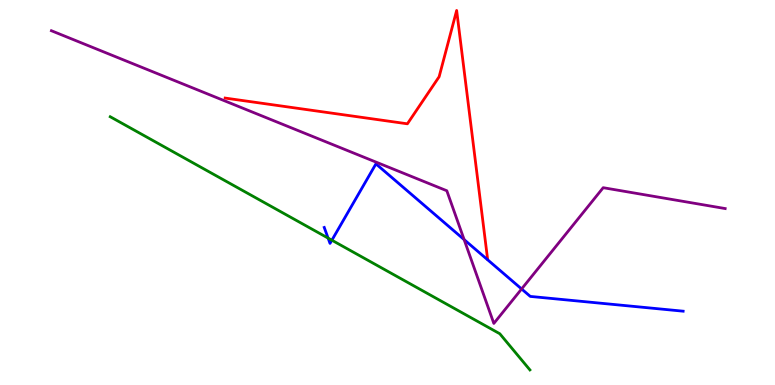[{'lines': ['blue', 'red'], 'intersections': []}, {'lines': ['green', 'red'], 'intersections': []}, {'lines': ['purple', 'red'], 'intersections': []}, {'lines': ['blue', 'green'], 'intersections': [{'x': 4.23, 'y': 3.82}, {'x': 4.28, 'y': 3.76}]}, {'lines': ['blue', 'purple'], 'intersections': [{'x': 5.99, 'y': 3.78}, {'x': 6.73, 'y': 2.49}]}, {'lines': ['green', 'purple'], 'intersections': []}]